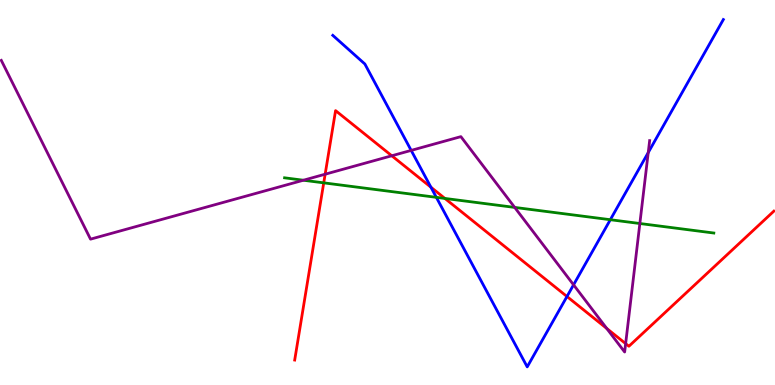[{'lines': ['blue', 'red'], 'intersections': [{'x': 5.56, 'y': 5.14}, {'x': 7.32, 'y': 2.3}]}, {'lines': ['green', 'red'], 'intersections': [{'x': 4.18, 'y': 5.25}, {'x': 5.74, 'y': 4.85}]}, {'lines': ['purple', 'red'], 'intersections': [{'x': 4.2, 'y': 5.48}, {'x': 5.06, 'y': 5.95}, {'x': 7.83, 'y': 1.47}, {'x': 8.07, 'y': 1.07}]}, {'lines': ['blue', 'green'], 'intersections': [{'x': 5.63, 'y': 4.87}, {'x': 7.88, 'y': 4.29}]}, {'lines': ['blue', 'purple'], 'intersections': [{'x': 5.31, 'y': 6.09}, {'x': 7.4, 'y': 2.6}, {'x': 8.36, 'y': 6.04}]}, {'lines': ['green', 'purple'], 'intersections': [{'x': 3.91, 'y': 5.32}, {'x': 6.64, 'y': 4.61}, {'x': 8.26, 'y': 4.19}]}]